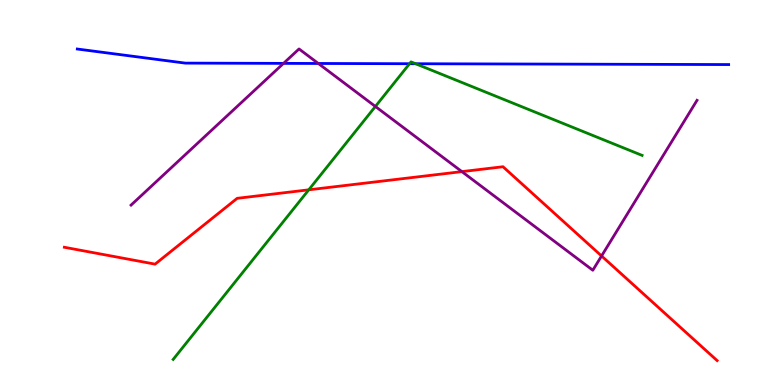[{'lines': ['blue', 'red'], 'intersections': []}, {'lines': ['green', 'red'], 'intersections': [{'x': 3.98, 'y': 5.07}]}, {'lines': ['purple', 'red'], 'intersections': [{'x': 5.96, 'y': 5.54}, {'x': 7.76, 'y': 3.35}]}, {'lines': ['blue', 'green'], 'intersections': [{'x': 5.28, 'y': 8.34}, {'x': 5.36, 'y': 8.34}]}, {'lines': ['blue', 'purple'], 'intersections': [{'x': 3.66, 'y': 8.35}, {'x': 4.11, 'y': 8.35}]}, {'lines': ['green', 'purple'], 'intersections': [{'x': 4.84, 'y': 7.23}]}]